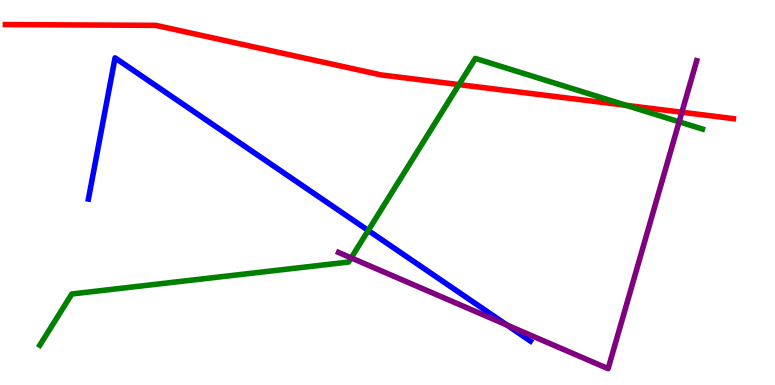[{'lines': ['blue', 'red'], 'intersections': []}, {'lines': ['green', 'red'], 'intersections': [{'x': 5.92, 'y': 7.8}, {'x': 8.08, 'y': 7.26}]}, {'lines': ['purple', 'red'], 'intersections': [{'x': 8.8, 'y': 7.08}]}, {'lines': ['blue', 'green'], 'intersections': [{'x': 4.75, 'y': 4.01}]}, {'lines': ['blue', 'purple'], 'intersections': [{'x': 6.54, 'y': 1.56}]}, {'lines': ['green', 'purple'], 'intersections': [{'x': 4.53, 'y': 3.3}, {'x': 8.76, 'y': 6.84}]}]